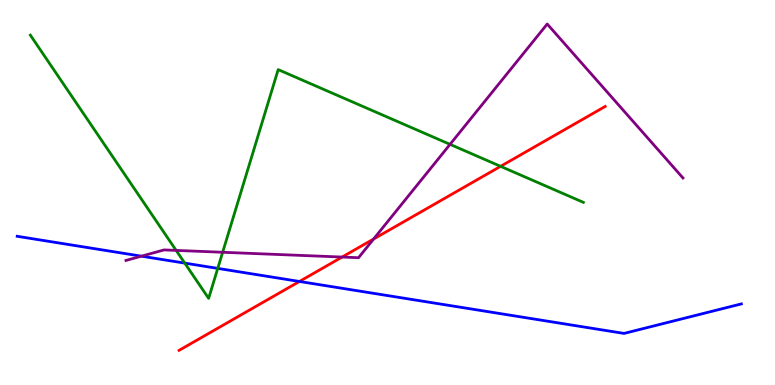[{'lines': ['blue', 'red'], 'intersections': [{'x': 3.86, 'y': 2.69}]}, {'lines': ['green', 'red'], 'intersections': [{'x': 6.46, 'y': 5.68}]}, {'lines': ['purple', 'red'], 'intersections': [{'x': 4.41, 'y': 3.32}, {'x': 4.82, 'y': 3.79}]}, {'lines': ['blue', 'green'], 'intersections': [{'x': 2.38, 'y': 3.17}, {'x': 2.81, 'y': 3.03}]}, {'lines': ['blue', 'purple'], 'intersections': [{'x': 1.82, 'y': 3.35}]}, {'lines': ['green', 'purple'], 'intersections': [{'x': 2.27, 'y': 3.5}, {'x': 2.87, 'y': 3.45}, {'x': 5.81, 'y': 6.25}]}]